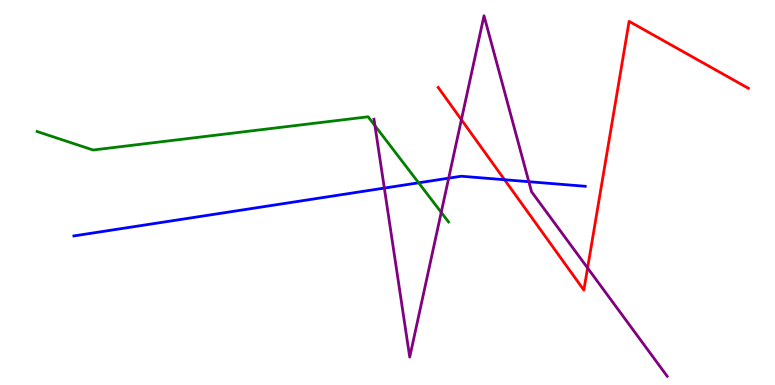[{'lines': ['blue', 'red'], 'intersections': [{'x': 6.51, 'y': 5.33}]}, {'lines': ['green', 'red'], 'intersections': []}, {'lines': ['purple', 'red'], 'intersections': [{'x': 5.95, 'y': 6.89}, {'x': 7.58, 'y': 3.04}]}, {'lines': ['blue', 'green'], 'intersections': [{'x': 5.4, 'y': 5.25}]}, {'lines': ['blue', 'purple'], 'intersections': [{'x': 4.96, 'y': 5.11}, {'x': 5.79, 'y': 5.37}, {'x': 6.82, 'y': 5.28}]}, {'lines': ['green', 'purple'], 'intersections': [{'x': 4.84, 'y': 6.74}, {'x': 5.69, 'y': 4.48}]}]